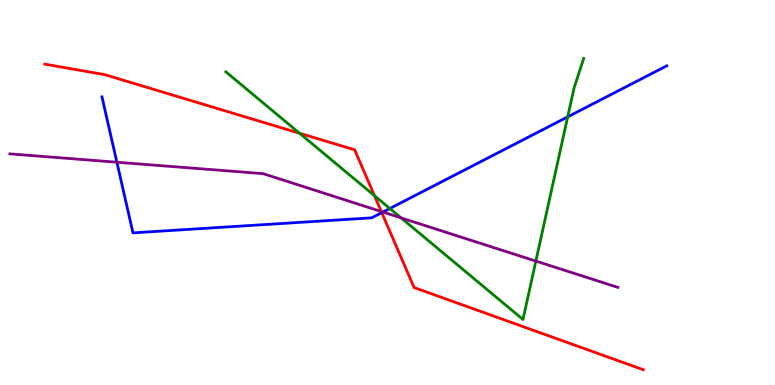[{'lines': ['blue', 'red'], 'intersections': [{'x': 4.93, 'y': 4.48}]}, {'lines': ['green', 'red'], 'intersections': [{'x': 3.87, 'y': 6.54}, {'x': 4.83, 'y': 4.92}]}, {'lines': ['purple', 'red'], 'intersections': [{'x': 4.92, 'y': 4.51}]}, {'lines': ['blue', 'green'], 'intersections': [{'x': 5.03, 'y': 4.58}, {'x': 7.32, 'y': 6.96}]}, {'lines': ['blue', 'purple'], 'intersections': [{'x': 1.51, 'y': 5.79}, {'x': 4.94, 'y': 4.49}]}, {'lines': ['green', 'purple'], 'intersections': [{'x': 5.18, 'y': 4.34}, {'x': 6.91, 'y': 3.22}]}]